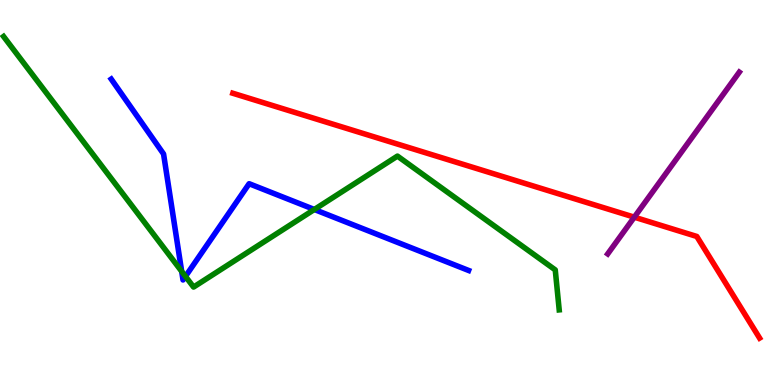[{'lines': ['blue', 'red'], 'intersections': []}, {'lines': ['green', 'red'], 'intersections': []}, {'lines': ['purple', 'red'], 'intersections': [{'x': 8.18, 'y': 4.36}]}, {'lines': ['blue', 'green'], 'intersections': [{'x': 2.34, 'y': 2.95}, {'x': 2.39, 'y': 2.82}, {'x': 4.06, 'y': 4.56}]}, {'lines': ['blue', 'purple'], 'intersections': []}, {'lines': ['green', 'purple'], 'intersections': []}]